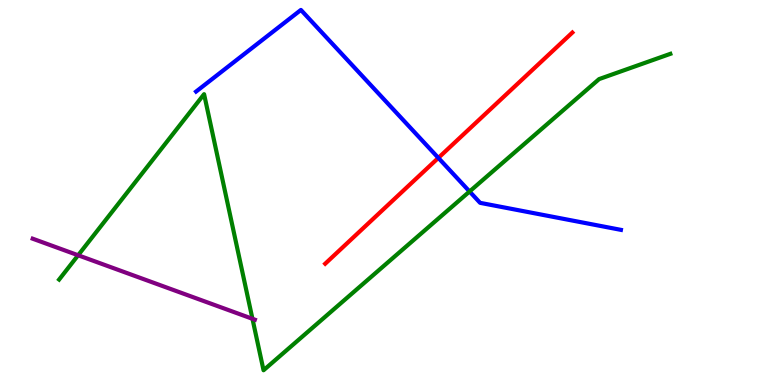[{'lines': ['blue', 'red'], 'intersections': [{'x': 5.66, 'y': 5.9}]}, {'lines': ['green', 'red'], 'intersections': []}, {'lines': ['purple', 'red'], 'intersections': []}, {'lines': ['blue', 'green'], 'intersections': [{'x': 6.06, 'y': 5.03}]}, {'lines': ['blue', 'purple'], 'intersections': []}, {'lines': ['green', 'purple'], 'intersections': [{'x': 1.01, 'y': 3.37}, {'x': 3.26, 'y': 1.72}]}]